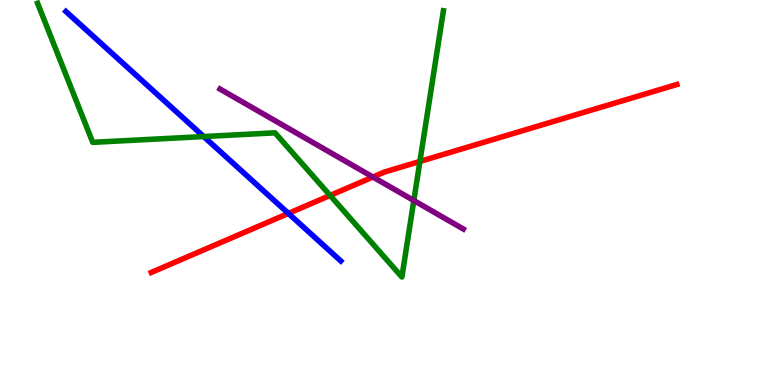[{'lines': ['blue', 'red'], 'intersections': [{'x': 3.72, 'y': 4.46}]}, {'lines': ['green', 'red'], 'intersections': [{'x': 4.26, 'y': 4.92}, {'x': 5.42, 'y': 5.81}]}, {'lines': ['purple', 'red'], 'intersections': [{'x': 4.81, 'y': 5.4}]}, {'lines': ['blue', 'green'], 'intersections': [{'x': 2.63, 'y': 6.45}]}, {'lines': ['blue', 'purple'], 'intersections': []}, {'lines': ['green', 'purple'], 'intersections': [{'x': 5.34, 'y': 4.79}]}]